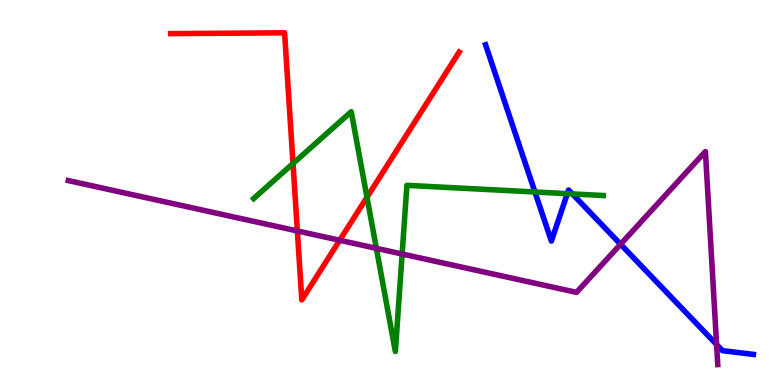[{'lines': ['blue', 'red'], 'intersections': []}, {'lines': ['green', 'red'], 'intersections': [{'x': 3.78, 'y': 5.75}, {'x': 4.74, 'y': 4.88}]}, {'lines': ['purple', 'red'], 'intersections': [{'x': 3.84, 'y': 4.0}, {'x': 4.38, 'y': 3.76}]}, {'lines': ['blue', 'green'], 'intersections': [{'x': 6.9, 'y': 5.01}, {'x': 7.32, 'y': 4.97}, {'x': 7.39, 'y': 4.96}]}, {'lines': ['blue', 'purple'], 'intersections': [{'x': 8.01, 'y': 3.66}, {'x': 9.25, 'y': 1.05}]}, {'lines': ['green', 'purple'], 'intersections': [{'x': 4.86, 'y': 3.55}, {'x': 5.19, 'y': 3.4}]}]